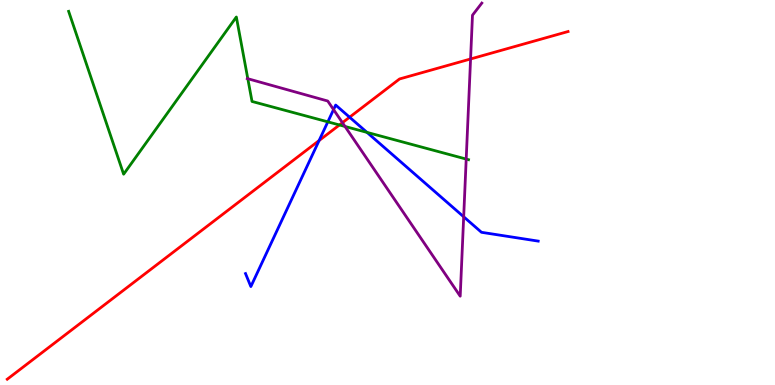[{'lines': ['blue', 'red'], 'intersections': [{'x': 4.12, 'y': 6.35}, {'x': 4.51, 'y': 6.96}]}, {'lines': ['green', 'red'], 'intersections': [{'x': 4.38, 'y': 6.75}]}, {'lines': ['purple', 'red'], 'intersections': [{'x': 4.42, 'y': 6.81}, {'x': 6.07, 'y': 8.47}]}, {'lines': ['blue', 'green'], 'intersections': [{'x': 4.23, 'y': 6.84}, {'x': 4.74, 'y': 6.56}]}, {'lines': ['blue', 'purple'], 'intersections': [{'x': 4.3, 'y': 7.15}, {'x': 5.98, 'y': 4.37}]}, {'lines': ['green', 'purple'], 'intersections': [{'x': 3.2, 'y': 7.96}, {'x': 4.45, 'y': 6.72}, {'x': 6.02, 'y': 5.87}]}]